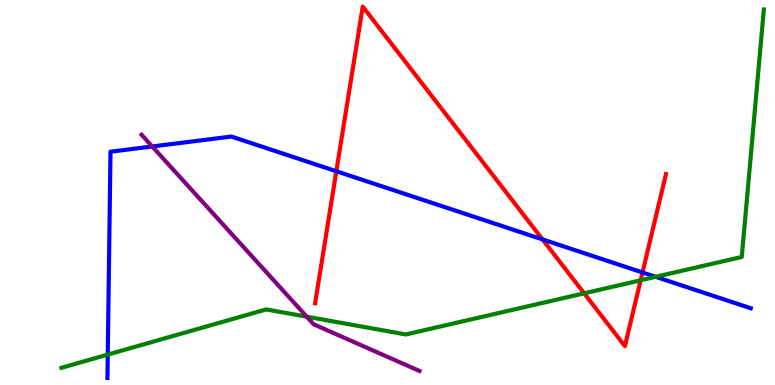[{'lines': ['blue', 'red'], 'intersections': [{'x': 4.34, 'y': 5.55}, {'x': 7.0, 'y': 3.78}, {'x': 8.29, 'y': 2.92}]}, {'lines': ['green', 'red'], 'intersections': [{'x': 7.54, 'y': 2.38}, {'x': 8.27, 'y': 2.72}]}, {'lines': ['purple', 'red'], 'intersections': []}, {'lines': ['blue', 'green'], 'intersections': [{'x': 1.39, 'y': 0.79}, {'x': 8.46, 'y': 2.81}]}, {'lines': ['blue', 'purple'], 'intersections': [{'x': 1.96, 'y': 6.2}]}, {'lines': ['green', 'purple'], 'intersections': [{'x': 3.96, 'y': 1.77}]}]